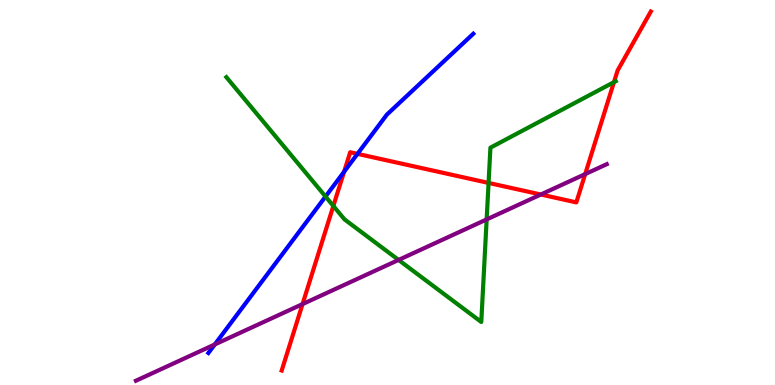[{'lines': ['blue', 'red'], 'intersections': [{'x': 4.44, 'y': 5.54}, {'x': 4.61, 'y': 6.0}]}, {'lines': ['green', 'red'], 'intersections': [{'x': 4.3, 'y': 4.65}, {'x': 6.3, 'y': 5.25}, {'x': 7.92, 'y': 7.87}]}, {'lines': ['purple', 'red'], 'intersections': [{'x': 3.9, 'y': 2.1}, {'x': 6.98, 'y': 4.95}, {'x': 7.55, 'y': 5.48}]}, {'lines': ['blue', 'green'], 'intersections': [{'x': 4.2, 'y': 4.9}]}, {'lines': ['blue', 'purple'], 'intersections': [{'x': 2.77, 'y': 1.05}]}, {'lines': ['green', 'purple'], 'intersections': [{'x': 5.14, 'y': 3.25}, {'x': 6.28, 'y': 4.3}]}]